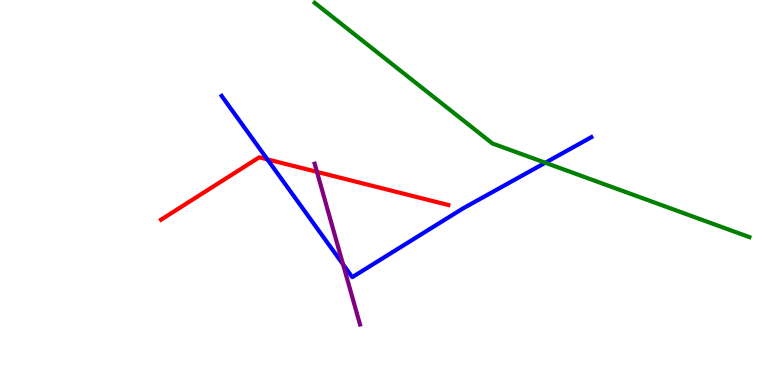[{'lines': ['blue', 'red'], 'intersections': [{'x': 3.45, 'y': 5.86}]}, {'lines': ['green', 'red'], 'intersections': []}, {'lines': ['purple', 'red'], 'intersections': [{'x': 4.09, 'y': 5.54}]}, {'lines': ['blue', 'green'], 'intersections': [{'x': 7.04, 'y': 5.77}]}, {'lines': ['blue', 'purple'], 'intersections': [{'x': 4.43, 'y': 3.13}]}, {'lines': ['green', 'purple'], 'intersections': []}]